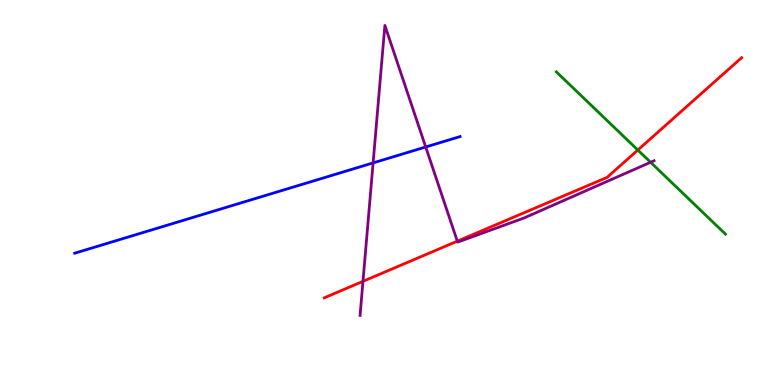[{'lines': ['blue', 'red'], 'intersections': []}, {'lines': ['green', 'red'], 'intersections': [{'x': 8.23, 'y': 6.1}]}, {'lines': ['purple', 'red'], 'intersections': [{'x': 4.68, 'y': 2.69}, {'x': 5.9, 'y': 3.74}]}, {'lines': ['blue', 'green'], 'intersections': []}, {'lines': ['blue', 'purple'], 'intersections': [{'x': 4.81, 'y': 5.77}, {'x': 5.49, 'y': 6.18}]}, {'lines': ['green', 'purple'], 'intersections': [{'x': 8.39, 'y': 5.78}]}]